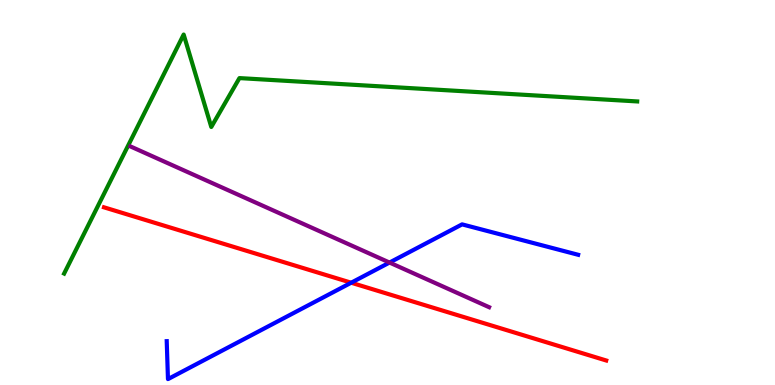[{'lines': ['blue', 'red'], 'intersections': [{'x': 4.53, 'y': 2.66}]}, {'lines': ['green', 'red'], 'intersections': []}, {'lines': ['purple', 'red'], 'intersections': []}, {'lines': ['blue', 'green'], 'intersections': []}, {'lines': ['blue', 'purple'], 'intersections': [{'x': 5.03, 'y': 3.18}]}, {'lines': ['green', 'purple'], 'intersections': []}]